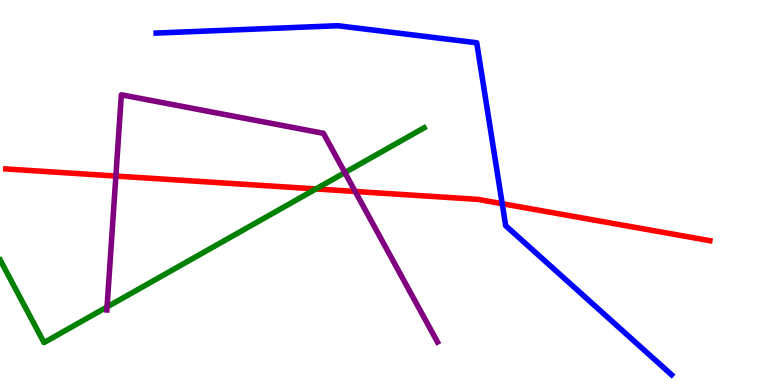[{'lines': ['blue', 'red'], 'intersections': [{'x': 6.48, 'y': 4.71}]}, {'lines': ['green', 'red'], 'intersections': [{'x': 4.08, 'y': 5.09}]}, {'lines': ['purple', 'red'], 'intersections': [{'x': 1.5, 'y': 5.43}, {'x': 4.58, 'y': 5.03}]}, {'lines': ['blue', 'green'], 'intersections': []}, {'lines': ['blue', 'purple'], 'intersections': []}, {'lines': ['green', 'purple'], 'intersections': [{'x': 1.38, 'y': 2.03}, {'x': 4.45, 'y': 5.52}]}]